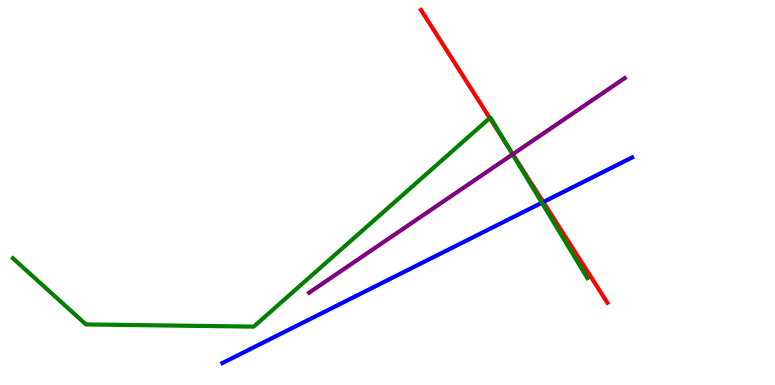[{'lines': ['blue', 'red'], 'intersections': [{'x': 7.01, 'y': 4.75}]}, {'lines': ['green', 'red'], 'intersections': [{'x': 6.32, 'y': 6.93}, {'x': 6.55, 'y': 6.22}]}, {'lines': ['purple', 'red'], 'intersections': [{'x': 6.62, 'y': 5.99}]}, {'lines': ['blue', 'green'], 'intersections': [{'x': 6.99, 'y': 4.73}]}, {'lines': ['blue', 'purple'], 'intersections': []}, {'lines': ['green', 'purple'], 'intersections': [{'x': 6.61, 'y': 5.99}]}]